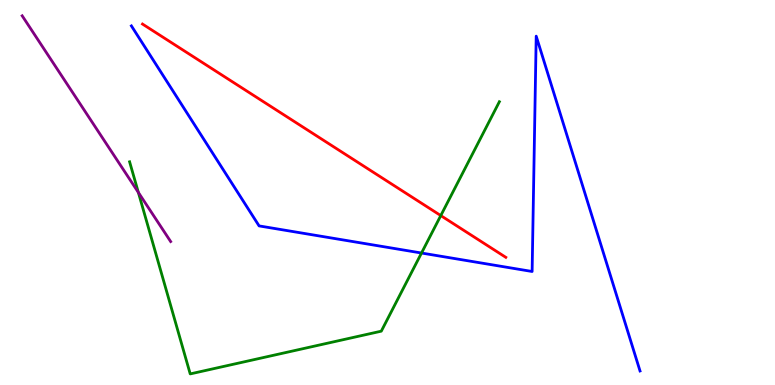[{'lines': ['blue', 'red'], 'intersections': []}, {'lines': ['green', 'red'], 'intersections': [{'x': 5.69, 'y': 4.4}]}, {'lines': ['purple', 'red'], 'intersections': []}, {'lines': ['blue', 'green'], 'intersections': [{'x': 5.44, 'y': 3.43}]}, {'lines': ['blue', 'purple'], 'intersections': []}, {'lines': ['green', 'purple'], 'intersections': [{'x': 1.79, 'y': 5.0}]}]